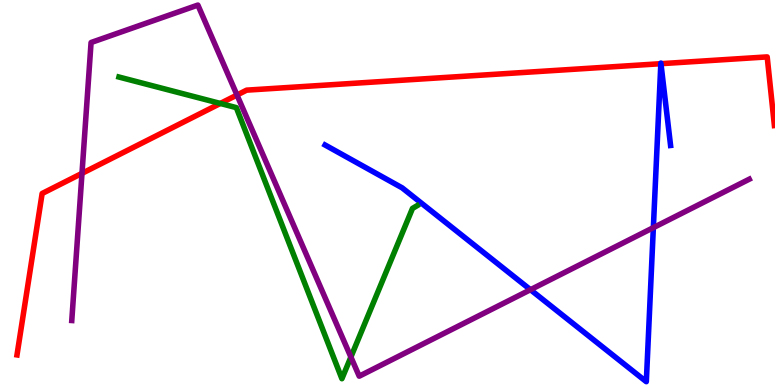[{'lines': ['blue', 'red'], 'intersections': [{'x': 8.53, 'y': 8.35}, {'x': 8.53, 'y': 8.35}]}, {'lines': ['green', 'red'], 'intersections': [{'x': 2.84, 'y': 7.31}]}, {'lines': ['purple', 'red'], 'intersections': [{'x': 1.06, 'y': 5.5}, {'x': 3.06, 'y': 7.53}]}, {'lines': ['blue', 'green'], 'intersections': []}, {'lines': ['blue', 'purple'], 'intersections': [{'x': 6.84, 'y': 2.48}, {'x': 8.43, 'y': 4.09}]}, {'lines': ['green', 'purple'], 'intersections': [{'x': 4.53, 'y': 0.726}]}]